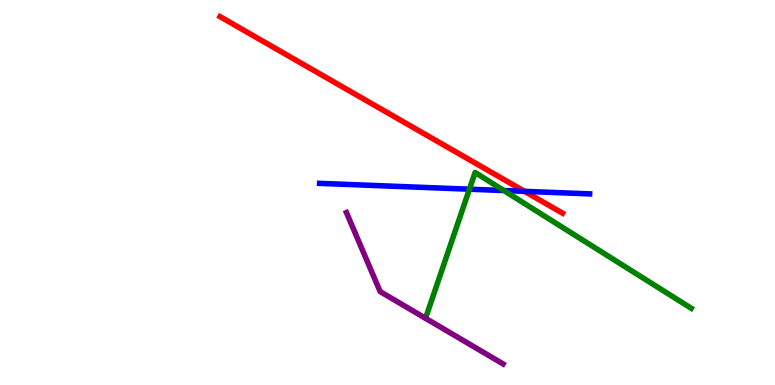[{'lines': ['blue', 'red'], 'intersections': [{'x': 6.77, 'y': 5.03}]}, {'lines': ['green', 'red'], 'intersections': []}, {'lines': ['purple', 'red'], 'intersections': []}, {'lines': ['blue', 'green'], 'intersections': [{'x': 6.06, 'y': 5.09}, {'x': 6.5, 'y': 5.05}]}, {'lines': ['blue', 'purple'], 'intersections': []}, {'lines': ['green', 'purple'], 'intersections': []}]